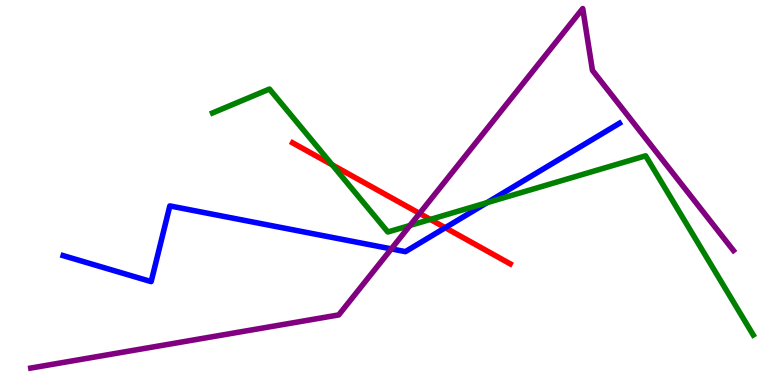[{'lines': ['blue', 'red'], 'intersections': [{'x': 5.75, 'y': 4.09}]}, {'lines': ['green', 'red'], 'intersections': [{'x': 4.29, 'y': 5.72}, {'x': 5.55, 'y': 4.3}]}, {'lines': ['purple', 'red'], 'intersections': [{'x': 5.41, 'y': 4.46}]}, {'lines': ['blue', 'green'], 'intersections': [{'x': 6.28, 'y': 4.74}]}, {'lines': ['blue', 'purple'], 'intersections': [{'x': 5.05, 'y': 3.54}]}, {'lines': ['green', 'purple'], 'intersections': [{'x': 5.29, 'y': 4.14}]}]